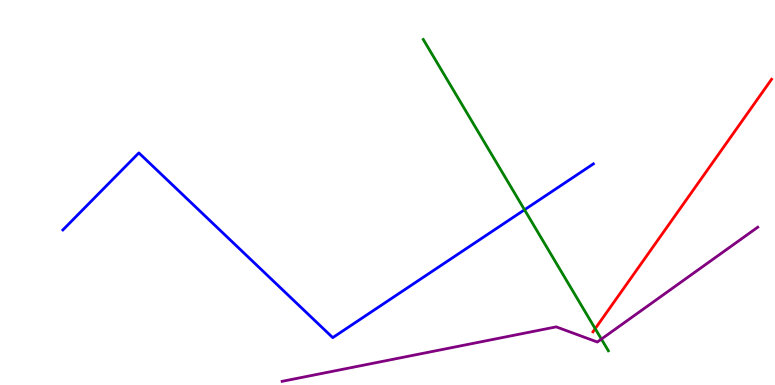[{'lines': ['blue', 'red'], 'intersections': []}, {'lines': ['green', 'red'], 'intersections': [{'x': 7.68, 'y': 1.46}]}, {'lines': ['purple', 'red'], 'intersections': []}, {'lines': ['blue', 'green'], 'intersections': [{'x': 6.77, 'y': 4.55}]}, {'lines': ['blue', 'purple'], 'intersections': []}, {'lines': ['green', 'purple'], 'intersections': [{'x': 7.76, 'y': 1.19}]}]